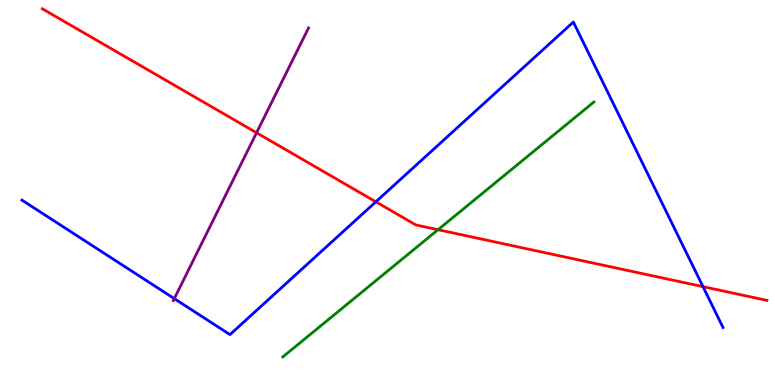[{'lines': ['blue', 'red'], 'intersections': [{'x': 4.85, 'y': 4.76}, {'x': 9.07, 'y': 2.55}]}, {'lines': ['green', 'red'], 'intersections': [{'x': 5.65, 'y': 4.03}]}, {'lines': ['purple', 'red'], 'intersections': [{'x': 3.31, 'y': 6.55}]}, {'lines': ['blue', 'green'], 'intersections': []}, {'lines': ['blue', 'purple'], 'intersections': [{'x': 2.25, 'y': 2.24}]}, {'lines': ['green', 'purple'], 'intersections': []}]